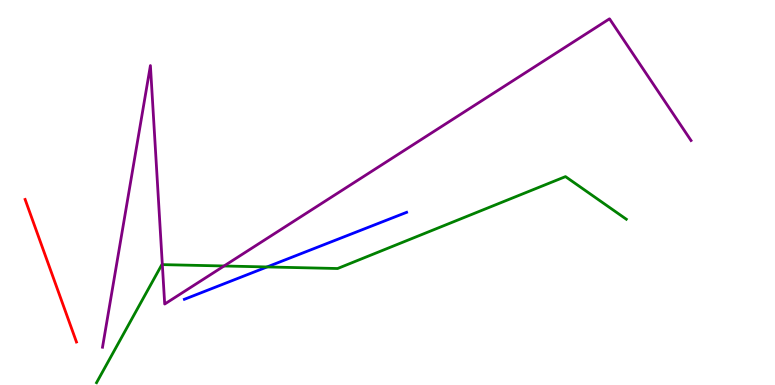[{'lines': ['blue', 'red'], 'intersections': []}, {'lines': ['green', 'red'], 'intersections': []}, {'lines': ['purple', 'red'], 'intersections': []}, {'lines': ['blue', 'green'], 'intersections': [{'x': 3.45, 'y': 3.07}]}, {'lines': ['blue', 'purple'], 'intersections': []}, {'lines': ['green', 'purple'], 'intersections': [{'x': 2.09, 'y': 3.13}, {'x': 2.89, 'y': 3.09}]}]